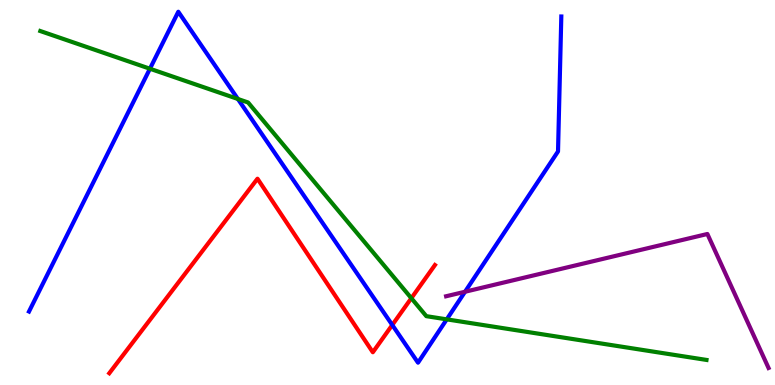[{'lines': ['blue', 'red'], 'intersections': [{'x': 5.06, 'y': 1.56}]}, {'lines': ['green', 'red'], 'intersections': [{'x': 5.31, 'y': 2.25}]}, {'lines': ['purple', 'red'], 'intersections': []}, {'lines': ['blue', 'green'], 'intersections': [{'x': 1.93, 'y': 8.21}, {'x': 3.07, 'y': 7.43}, {'x': 5.76, 'y': 1.71}]}, {'lines': ['blue', 'purple'], 'intersections': [{'x': 6.0, 'y': 2.42}]}, {'lines': ['green', 'purple'], 'intersections': []}]